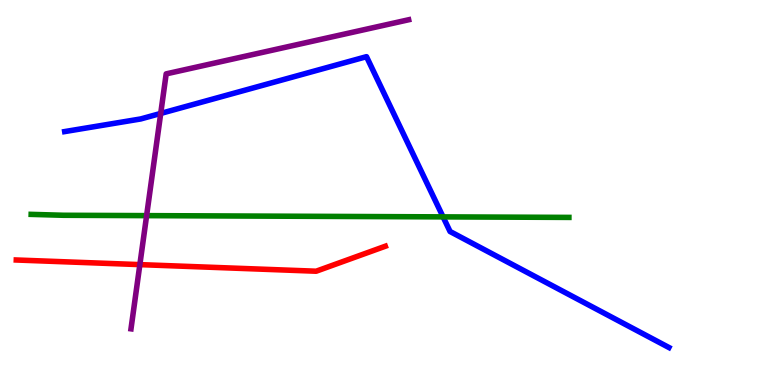[{'lines': ['blue', 'red'], 'intersections': []}, {'lines': ['green', 'red'], 'intersections': []}, {'lines': ['purple', 'red'], 'intersections': [{'x': 1.8, 'y': 3.13}]}, {'lines': ['blue', 'green'], 'intersections': [{'x': 5.72, 'y': 4.37}]}, {'lines': ['blue', 'purple'], 'intersections': [{'x': 2.07, 'y': 7.05}]}, {'lines': ['green', 'purple'], 'intersections': [{'x': 1.89, 'y': 4.4}]}]